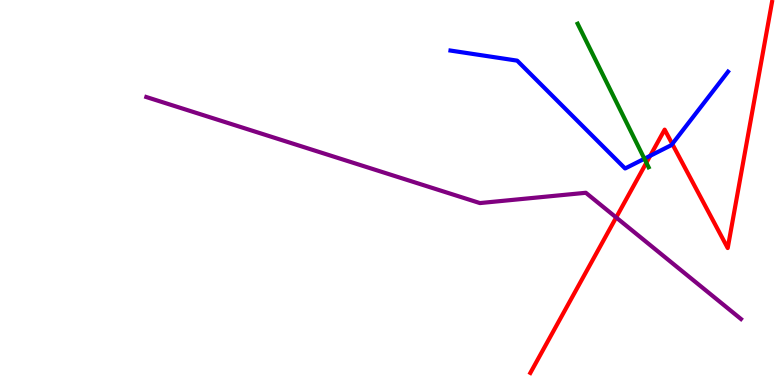[{'lines': ['blue', 'red'], 'intersections': [{'x': 8.39, 'y': 5.95}, {'x': 8.67, 'y': 6.26}]}, {'lines': ['green', 'red'], 'intersections': [{'x': 8.34, 'y': 5.77}]}, {'lines': ['purple', 'red'], 'intersections': [{'x': 7.95, 'y': 4.35}]}, {'lines': ['blue', 'green'], 'intersections': [{'x': 8.31, 'y': 5.88}]}, {'lines': ['blue', 'purple'], 'intersections': []}, {'lines': ['green', 'purple'], 'intersections': []}]